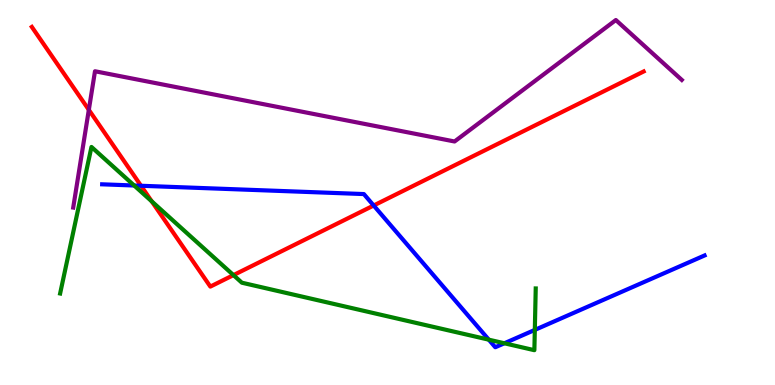[{'lines': ['blue', 'red'], 'intersections': [{'x': 1.82, 'y': 5.17}, {'x': 4.82, 'y': 4.66}]}, {'lines': ['green', 'red'], 'intersections': [{'x': 1.96, 'y': 4.77}, {'x': 3.01, 'y': 2.85}]}, {'lines': ['purple', 'red'], 'intersections': [{'x': 1.15, 'y': 7.15}]}, {'lines': ['blue', 'green'], 'intersections': [{'x': 1.73, 'y': 5.18}, {'x': 6.31, 'y': 1.18}, {'x': 6.51, 'y': 1.08}, {'x': 6.9, 'y': 1.43}]}, {'lines': ['blue', 'purple'], 'intersections': []}, {'lines': ['green', 'purple'], 'intersections': []}]